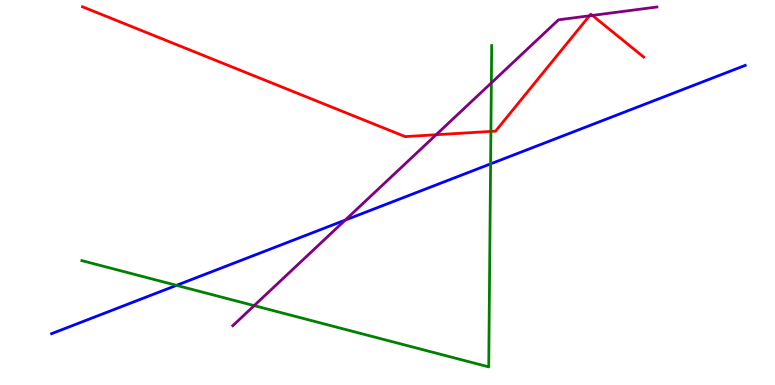[{'lines': ['blue', 'red'], 'intersections': []}, {'lines': ['green', 'red'], 'intersections': [{'x': 6.33, 'y': 6.59}]}, {'lines': ['purple', 'red'], 'intersections': [{'x': 5.63, 'y': 6.5}, {'x': 7.61, 'y': 9.59}, {'x': 7.64, 'y': 9.6}]}, {'lines': ['blue', 'green'], 'intersections': [{'x': 2.28, 'y': 2.59}, {'x': 6.33, 'y': 5.74}]}, {'lines': ['blue', 'purple'], 'intersections': [{'x': 4.45, 'y': 4.28}]}, {'lines': ['green', 'purple'], 'intersections': [{'x': 3.28, 'y': 2.06}, {'x': 6.34, 'y': 7.85}]}]